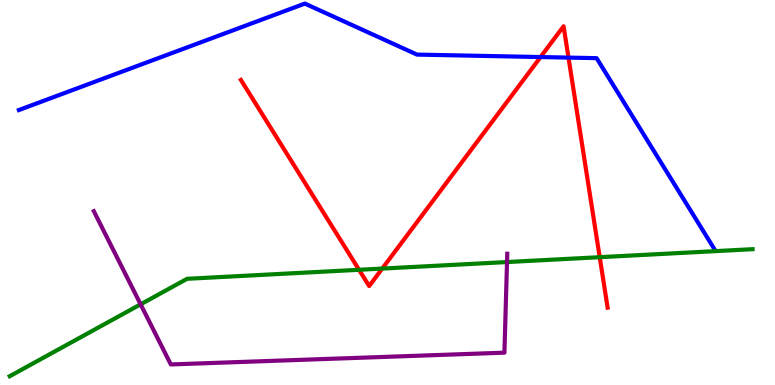[{'lines': ['blue', 'red'], 'intersections': [{'x': 6.97, 'y': 8.52}, {'x': 7.34, 'y': 8.5}]}, {'lines': ['green', 'red'], 'intersections': [{'x': 4.63, 'y': 2.99}, {'x': 4.93, 'y': 3.02}, {'x': 7.74, 'y': 3.32}]}, {'lines': ['purple', 'red'], 'intersections': []}, {'lines': ['blue', 'green'], 'intersections': []}, {'lines': ['blue', 'purple'], 'intersections': []}, {'lines': ['green', 'purple'], 'intersections': [{'x': 1.81, 'y': 2.1}, {'x': 6.54, 'y': 3.19}]}]